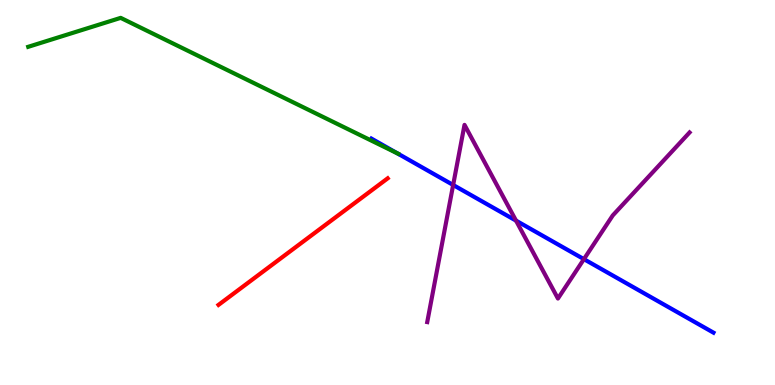[{'lines': ['blue', 'red'], 'intersections': []}, {'lines': ['green', 'red'], 'intersections': []}, {'lines': ['purple', 'red'], 'intersections': []}, {'lines': ['blue', 'green'], 'intersections': [{'x': 5.13, 'y': 6.02}]}, {'lines': ['blue', 'purple'], 'intersections': [{'x': 5.85, 'y': 5.2}, {'x': 6.66, 'y': 4.27}, {'x': 7.53, 'y': 3.27}]}, {'lines': ['green', 'purple'], 'intersections': []}]